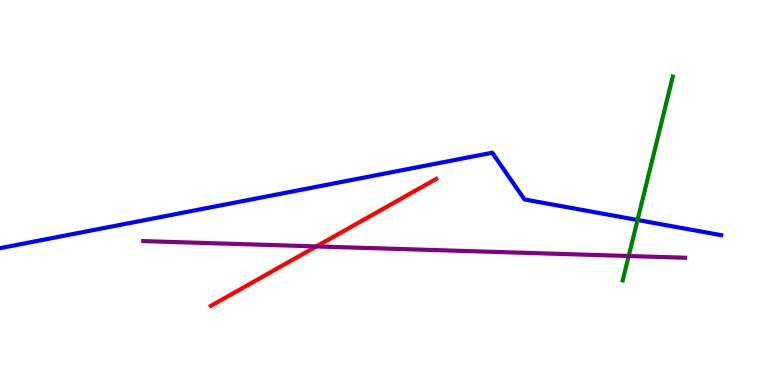[{'lines': ['blue', 'red'], 'intersections': []}, {'lines': ['green', 'red'], 'intersections': []}, {'lines': ['purple', 'red'], 'intersections': [{'x': 4.08, 'y': 3.6}]}, {'lines': ['blue', 'green'], 'intersections': [{'x': 8.23, 'y': 4.29}]}, {'lines': ['blue', 'purple'], 'intersections': []}, {'lines': ['green', 'purple'], 'intersections': [{'x': 8.11, 'y': 3.35}]}]